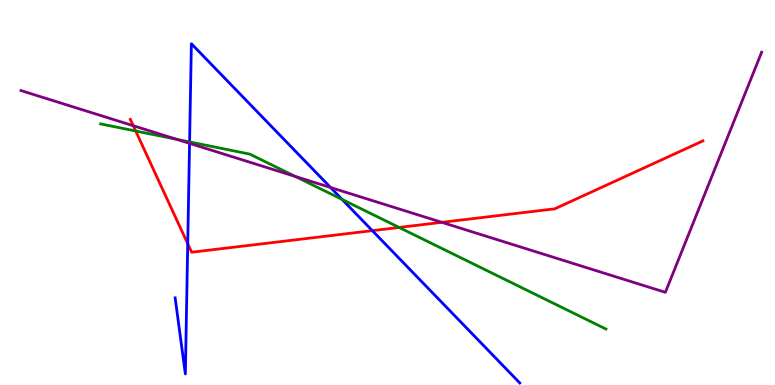[{'lines': ['blue', 'red'], 'intersections': [{'x': 2.42, 'y': 3.67}, {'x': 4.8, 'y': 4.01}]}, {'lines': ['green', 'red'], 'intersections': [{'x': 1.75, 'y': 6.6}, {'x': 5.15, 'y': 4.09}]}, {'lines': ['purple', 'red'], 'intersections': [{'x': 1.72, 'y': 6.73}, {'x': 5.7, 'y': 4.23}]}, {'lines': ['blue', 'green'], 'intersections': [{'x': 2.45, 'y': 6.31}, {'x': 4.41, 'y': 4.82}]}, {'lines': ['blue', 'purple'], 'intersections': [{'x': 2.45, 'y': 6.28}, {'x': 4.27, 'y': 5.13}]}, {'lines': ['green', 'purple'], 'intersections': [{'x': 2.28, 'y': 6.38}, {'x': 3.81, 'y': 5.42}]}]